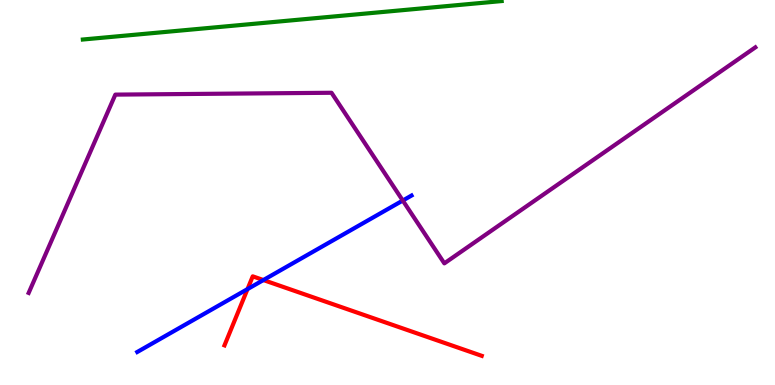[{'lines': ['blue', 'red'], 'intersections': [{'x': 3.19, 'y': 2.49}, {'x': 3.4, 'y': 2.73}]}, {'lines': ['green', 'red'], 'intersections': []}, {'lines': ['purple', 'red'], 'intersections': []}, {'lines': ['blue', 'green'], 'intersections': []}, {'lines': ['blue', 'purple'], 'intersections': [{'x': 5.2, 'y': 4.79}]}, {'lines': ['green', 'purple'], 'intersections': []}]